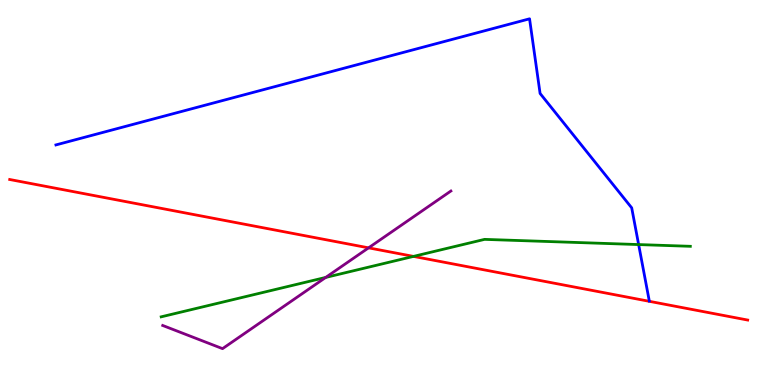[{'lines': ['blue', 'red'], 'intersections': []}, {'lines': ['green', 'red'], 'intersections': [{'x': 5.34, 'y': 3.34}]}, {'lines': ['purple', 'red'], 'intersections': [{'x': 4.76, 'y': 3.56}]}, {'lines': ['blue', 'green'], 'intersections': [{'x': 8.24, 'y': 3.65}]}, {'lines': ['blue', 'purple'], 'intersections': []}, {'lines': ['green', 'purple'], 'intersections': [{'x': 4.2, 'y': 2.79}]}]